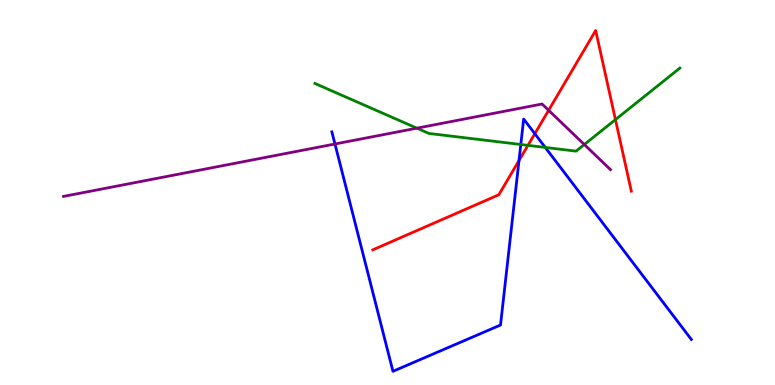[{'lines': ['blue', 'red'], 'intersections': [{'x': 6.7, 'y': 5.83}, {'x': 6.9, 'y': 6.53}]}, {'lines': ['green', 'red'], 'intersections': [{'x': 6.81, 'y': 6.22}, {'x': 7.94, 'y': 6.89}]}, {'lines': ['purple', 'red'], 'intersections': [{'x': 7.08, 'y': 7.14}]}, {'lines': ['blue', 'green'], 'intersections': [{'x': 6.72, 'y': 6.25}, {'x': 7.04, 'y': 6.17}]}, {'lines': ['blue', 'purple'], 'intersections': [{'x': 4.32, 'y': 6.26}]}, {'lines': ['green', 'purple'], 'intersections': [{'x': 5.38, 'y': 6.67}, {'x': 7.54, 'y': 6.25}]}]